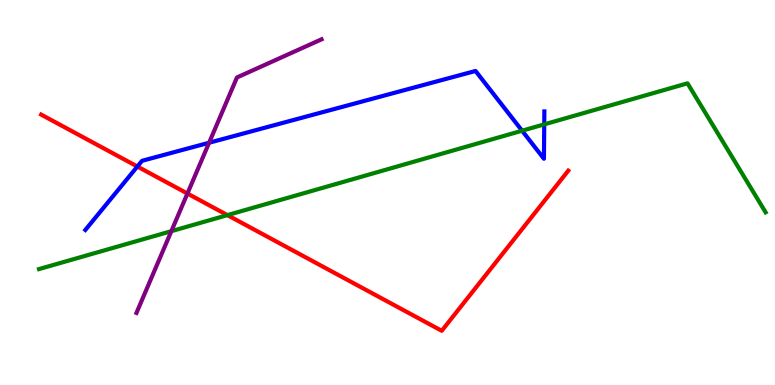[{'lines': ['blue', 'red'], 'intersections': [{'x': 1.77, 'y': 5.68}]}, {'lines': ['green', 'red'], 'intersections': [{'x': 2.93, 'y': 4.41}]}, {'lines': ['purple', 'red'], 'intersections': [{'x': 2.42, 'y': 4.97}]}, {'lines': ['blue', 'green'], 'intersections': [{'x': 6.74, 'y': 6.6}, {'x': 7.02, 'y': 6.77}]}, {'lines': ['blue', 'purple'], 'intersections': [{'x': 2.7, 'y': 6.29}]}, {'lines': ['green', 'purple'], 'intersections': [{'x': 2.21, 'y': 4.0}]}]